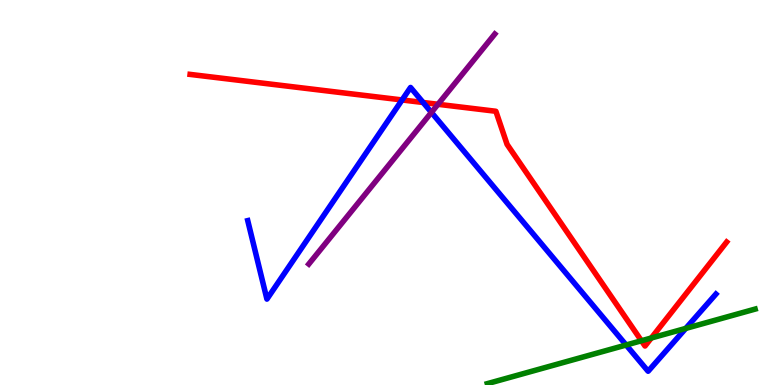[{'lines': ['blue', 'red'], 'intersections': [{'x': 5.19, 'y': 7.4}, {'x': 5.46, 'y': 7.34}]}, {'lines': ['green', 'red'], 'intersections': [{'x': 8.28, 'y': 1.15}, {'x': 8.4, 'y': 1.22}]}, {'lines': ['purple', 'red'], 'intersections': [{'x': 5.65, 'y': 7.29}]}, {'lines': ['blue', 'green'], 'intersections': [{'x': 8.08, 'y': 1.04}, {'x': 8.85, 'y': 1.47}]}, {'lines': ['blue', 'purple'], 'intersections': [{'x': 5.57, 'y': 7.08}]}, {'lines': ['green', 'purple'], 'intersections': []}]